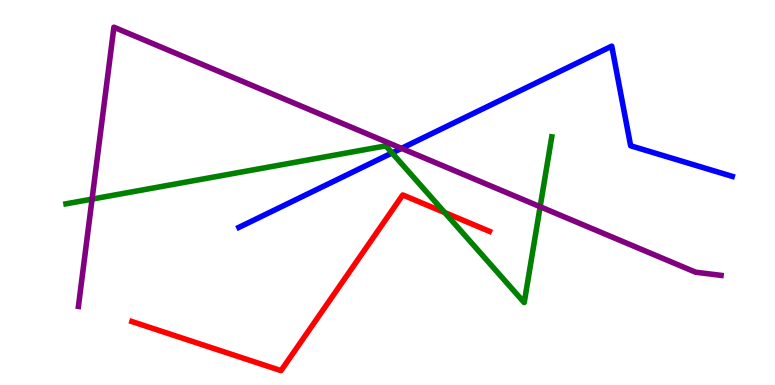[{'lines': ['blue', 'red'], 'intersections': []}, {'lines': ['green', 'red'], 'intersections': [{'x': 5.74, 'y': 4.48}]}, {'lines': ['purple', 'red'], 'intersections': []}, {'lines': ['blue', 'green'], 'intersections': [{'x': 5.06, 'y': 6.03}]}, {'lines': ['blue', 'purple'], 'intersections': [{'x': 5.18, 'y': 6.15}]}, {'lines': ['green', 'purple'], 'intersections': [{'x': 1.19, 'y': 4.83}, {'x': 6.97, 'y': 4.63}]}]